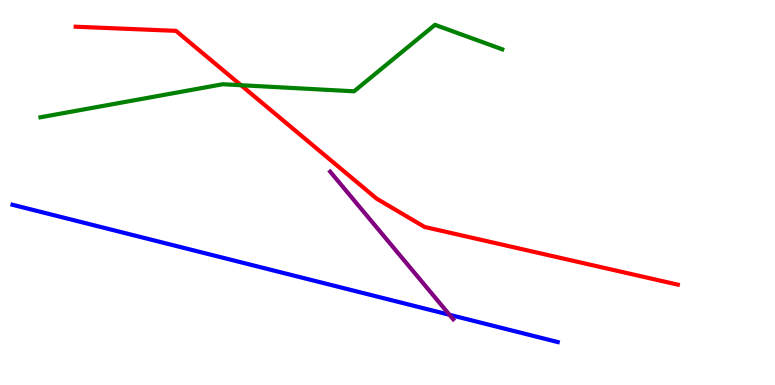[{'lines': ['blue', 'red'], 'intersections': []}, {'lines': ['green', 'red'], 'intersections': [{'x': 3.11, 'y': 7.79}]}, {'lines': ['purple', 'red'], 'intersections': []}, {'lines': ['blue', 'green'], 'intersections': []}, {'lines': ['blue', 'purple'], 'intersections': [{'x': 5.8, 'y': 1.82}]}, {'lines': ['green', 'purple'], 'intersections': []}]